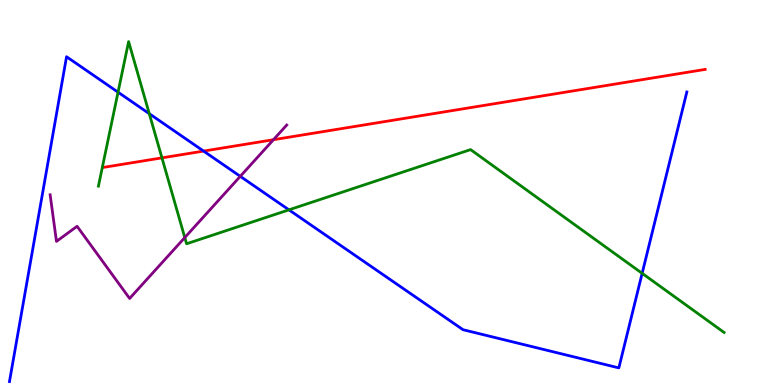[{'lines': ['blue', 'red'], 'intersections': [{'x': 2.63, 'y': 6.08}]}, {'lines': ['green', 'red'], 'intersections': [{'x': 2.09, 'y': 5.9}]}, {'lines': ['purple', 'red'], 'intersections': [{'x': 3.53, 'y': 6.37}]}, {'lines': ['blue', 'green'], 'intersections': [{'x': 1.52, 'y': 7.61}, {'x': 1.93, 'y': 7.05}, {'x': 3.73, 'y': 4.55}, {'x': 8.29, 'y': 2.9}]}, {'lines': ['blue', 'purple'], 'intersections': [{'x': 3.1, 'y': 5.42}]}, {'lines': ['green', 'purple'], 'intersections': [{'x': 2.38, 'y': 3.83}]}]